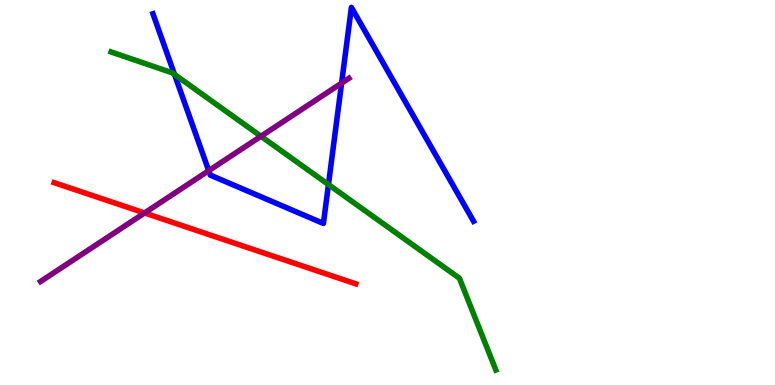[{'lines': ['blue', 'red'], 'intersections': []}, {'lines': ['green', 'red'], 'intersections': []}, {'lines': ['purple', 'red'], 'intersections': [{'x': 1.87, 'y': 4.47}]}, {'lines': ['blue', 'green'], 'intersections': [{'x': 2.25, 'y': 8.07}, {'x': 4.24, 'y': 5.21}]}, {'lines': ['blue', 'purple'], 'intersections': [{'x': 2.69, 'y': 5.57}, {'x': 4.41, 'y': 7.84}]}, {'lines': ['green', 'purple'], 'intersections': [{'x': 3.37, 'y': 6.46}]}]